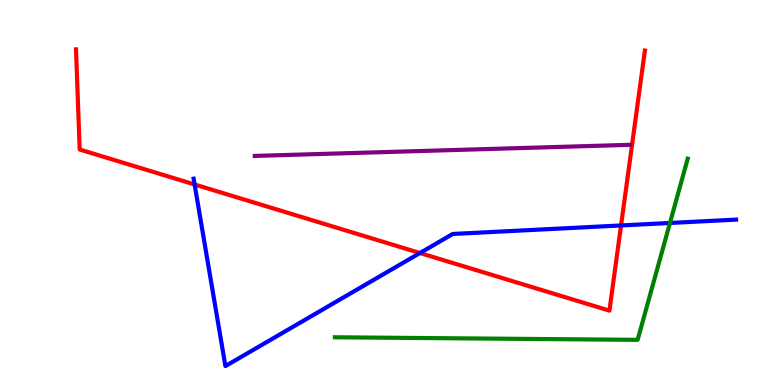[{'lines': ['blue', 'red'], 'intersections': [{'x': 2.51, 'y': 5.21}, {'x': 5.42, 'y': 3.43}, {'x': 8.01, 'y': 4.14}]}, {'lines': ['green', 'red'], 'intersections': []}, {'lines': ['purple', 'red'], 'intersections': []}, {'lines': ['blue', 'green'], 'intersections': [{'x': 8.64, 'y': 4.21}]}, {'lines': ['blue', 'purple'], 'intersections': []}, {'lines': ['green', 'purple'], 'intersections': []}]